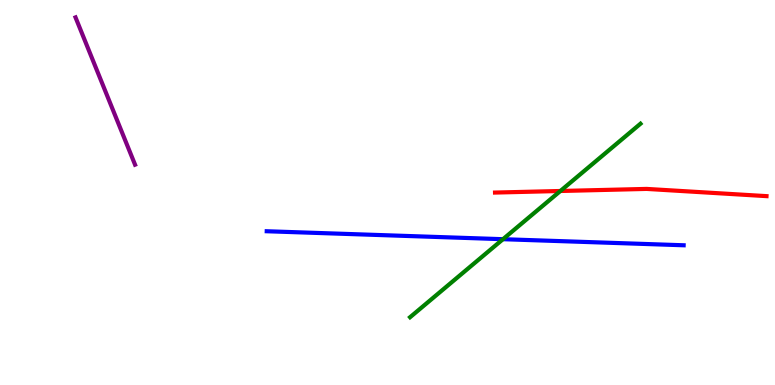[{'lines': ['blue', 'red'], 'intersections': []}, {'lines': ['green', 'red'], 'intersections': [{'x': 7.23, 'y': 5.04}]}, {'lines': ['purple', 'red'], 'intersections': []}, {'lines': ['blue', 'green'], 'intersections': [{'x': 6.49, 'y': 3.79}]}, {'lines': ['blue', 'purple'], 'intersections': []}, {'lines': ['green', 'purple'], 'intersections': []}]